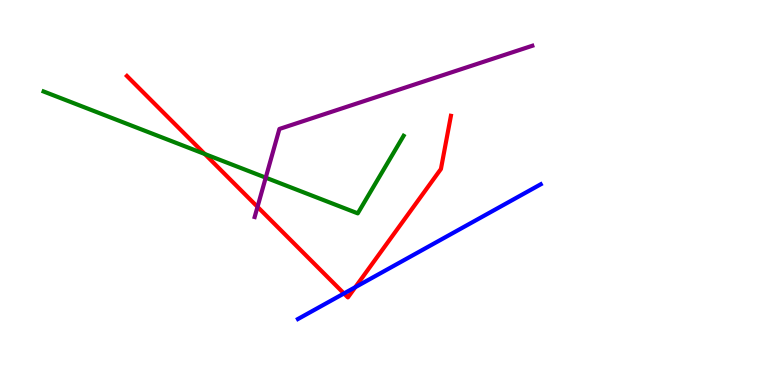[{'lines': ['blue', 'red'], 'intersections': [{'x': 4.44, 'y': 2.38}, {'x': 4.58, 'y': 2.54}]}, {'lines': ['green', 'red'], 'intersections': [{'x': 2.64, 'y': 6.0}]}, {'lines': ['purple', 'red'], 'intersections': [{'x': 3.32, 'y': 4.63}]}, {'lines': ['blue', 'green'], 'intersections': []}, {'lines': ['blue', 'purple'], 'intersections': []}, {'lines': ['green', 'purple'], 'intersections': [{'x': 3.43, 'y': 5.39}]}]